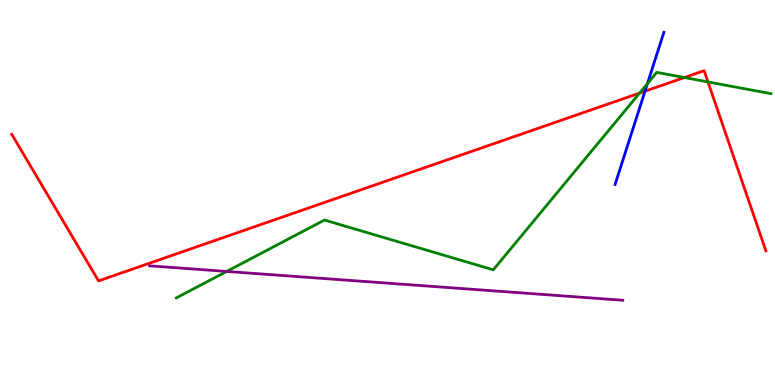[{'lines': ['blue', 'red'], 'intersections': [{'x': 8.32, 'y': 7.63}]}, {'lines': ['green', 'red'], 'intersections': [{'x': 8.25, 'y': 7.58}, {'x': 8.83, 'y': 7.99}, {'x': 9.13, 'y': 7.87}]}, {'lines': ['purple', 'red'], 'intersections': []}, {'lines': ['blue', 'green'], 'intersections': [{'x': 8.35, 'y': 7.83}]}, {'lines': ['blue', 'purple'], 'intersections': []}, {'lines': ['green', 'purple'], 'intersections': [{'x': 2.92, 'y': 2.95}]}]